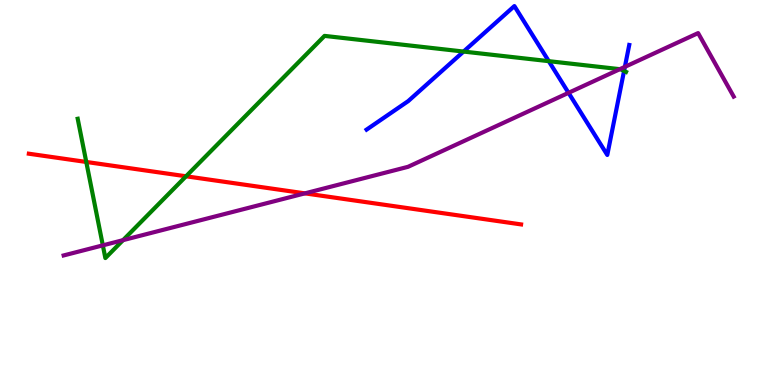[{'lines': ['blue', 'red'], 'intersections': []}, {'lines': ['green', 'red'], 'intersections': [{'x': 1.11, 'y': 5.79}, {'x': 2.4, 'y': 5.42}]}, {'lines': ['purple', 'red'], 'intersections': [{'x': 3.93, 'y': 4.98}]}, {'lines': ['blue', 'green'], 'intersections': [{'x': 5.98, 'y': 8.66}, {'x': 7.08, 'y': 8.41}, {'x': 8.05, 'y': 8.16}]}, {'lines': ['blue', 'purple'], 'intersections': [{'x': 7.34, 'y': 7.59}, {'x': 8.06, 'y': 8.26}]}, {'lines': ['green', 'purple'], 'intersections': [{'x': 1.33, 'y': 3.63}, {'x': 1.59, 'y': 3.76}, {'x': 8.0, 'y': 8.2}]}]